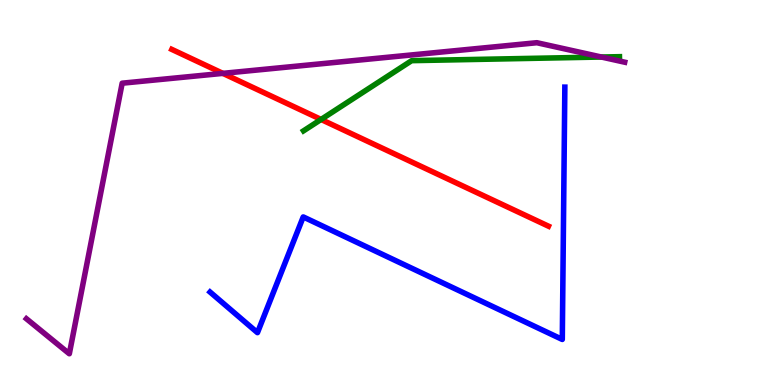[{'lines': ['blue', 'red'], 'intersections': []}, {'lines': ['green', 'red'], 'intersections': [{'x': 4.14, 'y': 6.9}]}, {'lines': ['purple', 'red'], 'intersections': [{'x': 2.88, 'y': 8.09}]}, {'lines': ['blue', 'green'], 'intersections': []}, {'lines': ['blue', 'purple'], 'intersections': []}, {'lines': ['green', 'purple'], 'intersections': [{'x': 7.76, 'y': 8.52}]}]